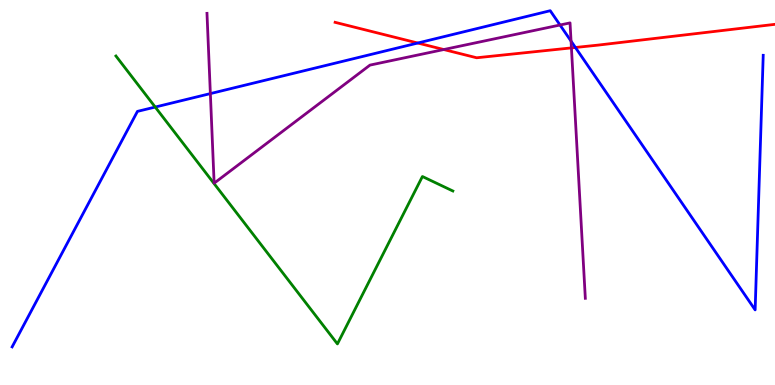[{'lines': ['blue', 'red'], 'intersections': [{'x': 5.39, 'y': 8.88}, {'x': 7.42, 'y': 8.77}]}, {'lines': ['green', 'red'], 'intersections': []}, {'lines': ['purple', 'red'], 'intersections': [{'x': 5.73, 'y': 8.71}, {'x': 7.37, 'y': 8.76}]}, {'lines': ['blue', 'green'], 'intersections': [{'x': 2.0, 'y': 7.22}]}, {'lines': ['blue', 'purple'], 'intersections': [{'x': 2.71, 'y': 7.57}, {'x': 7.23, 'y': 9.35}, {'x': 7.37, 'y': 8.93}]}, {'lines': ['green', 'purple'], 'intersections': []}]